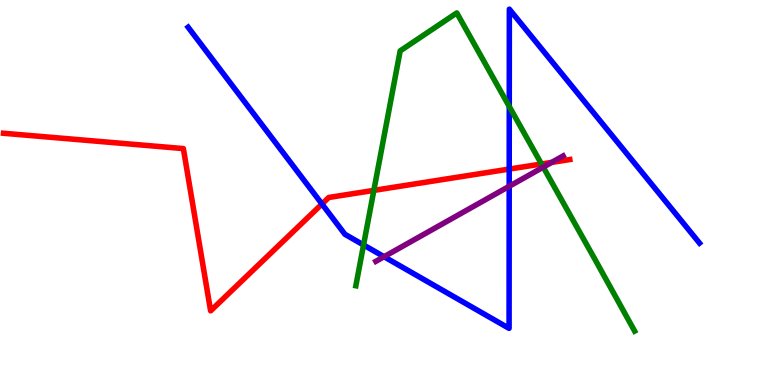[{'lines': ['blue', 'red'], 'intersections': [{'x': 4.15, 'y': 4.7}, {'x': 6.57, 'y': 5.61}]}, {'lines': ['green', 'red'], 'intersections': [{'x': 4.82, 'y': 5.06}, {'x': 6.99, 'y': 5.74}]}, {'lines': ['purple', 'red'], 'intersections': [{'x': 7.12, 'y': 5.78}]}, {'lines': ['blue', 'green'], 'intersections': [{'x': 4.69, 'y': 3.64}, {'x': 6.57, 'y': 7.23}]}, {'lines': ['blue', 'purple'], 'intersections': [{'x': 4.96, 'y': 3.33}, {'x': 6.57, 'y': 5.16}]}, {'lines': ['green', 'purple'], 'intersections': [{'x': 7.01, 'y': 5.66}]}]